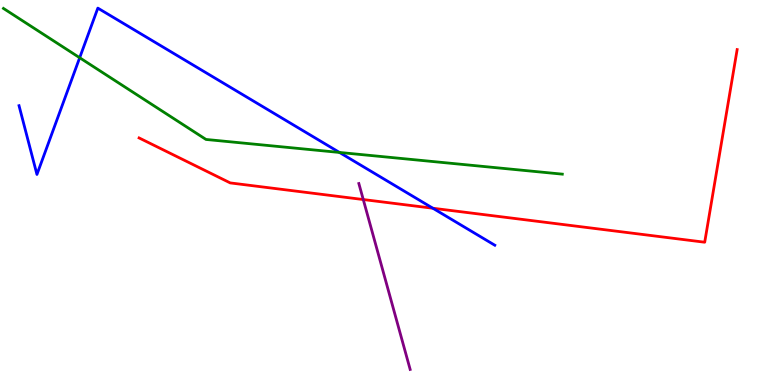[{'lines': ['blue', 'red'], 'intersections': [{'x': 5.59, 'y': 4.59}]}, {'lines': ['green', 'red'], 'intersections': []}, {'lines': ['purple', 'red'], 'intersections': [{'x': 4.69, 'y': 4.82}]}, {'lines': ['blue', 'green'], 'intersections': [{'x': 1.03, 'y': 8.5}, {'x': 4.38, 'y': 6.04}]}, {'lines': ['blue', 'purple'], 'intersections': []}, {'lines': ['green', 'purple'], 'intersections': []}]